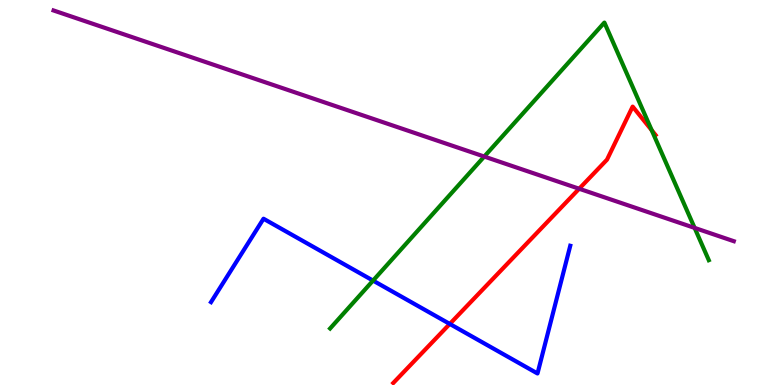[{'lines': ['blue', 'red'], 'intersections': [{'x': 5.8, 'y': 1.59}]}, {'lines': ['green', 'red'], 'intersections': [{'x': 8.41, 'y': 6.62}]}, {'lines': ['purple', 'red'], 'intersections': [{'x': 7.47, 'y': 5.1}]}, {'lines': ['blue', 'green'], 'intersections': [{'x': 4.81, 'y': 2.71}]}, {'lines': ['blue', 'purple'], 'intersections': []}, {'lines': ['green', 'purple'], 'intersections': [{'x': 6.25, 'y': 5.93}, {'x': 8.96, 'y': 4.08}]}]